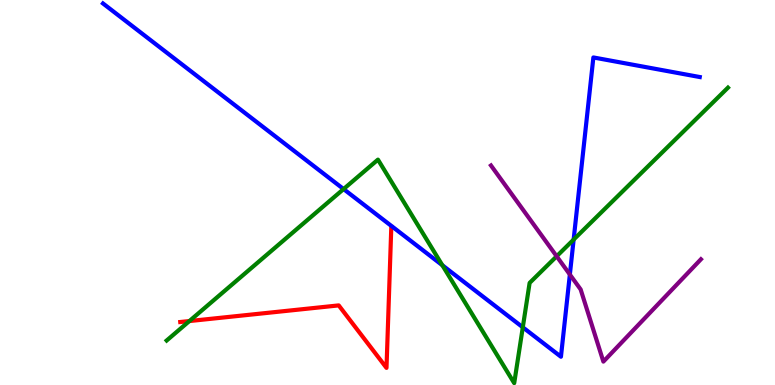[{'lines': ['blue', 'red'], 'intersections': []}, {'lines': ['green', 'red'], 'intersections': [{'x': 2.44, 'y': 1.66}]}, {'lines': ['purple', 'red'], 'intersections': []}, {'lines': ['blue', 'green'], 'intersections': [{'x': 4.43, 'y': 5.09}, {'x': 5.71, 'y': 3.11}, {'x': 6.75, 'y': 1.5}, {'x': 7.4, 'y': 3.78}]}, {'lines': ['blue', 'purple'], 'intersections': [{'x': 7.35, 'y': 2.87}]}, {'lines': ['green', 'purple'], 'intersections': [{'x': 7.18, 'y': 3.34}]}]